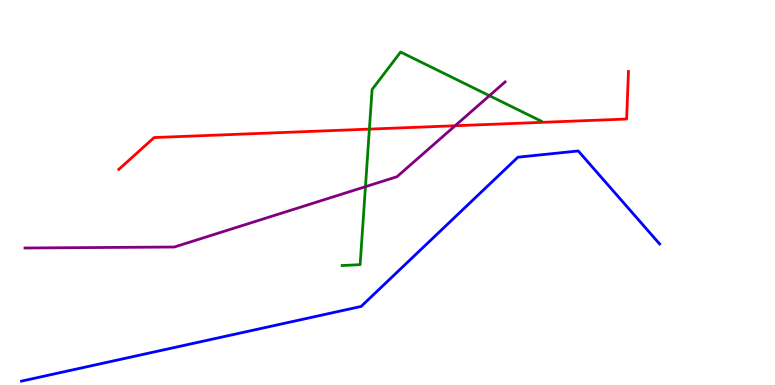[{'lines': ['blue', 'red'], 'intersections': []}, {'lines': ['green', 'red'], 'intersections': [{'x': 4.77, 'y': 6.65}]}, {'lines': ['purple', 'red'], 'intersections': [{'x': 5.87, 'y': 6.73}]}, {'lines': ['blue', 'green'], 'intersections': []}, {'lines': ['blue', 'purple'], 'intersections': []}, {'lines': ['green', 'purple'], 'intersections': [{'x': 4.72, 'y': 5.15}, {'x': 6.31, 'y': 7.51}]}]